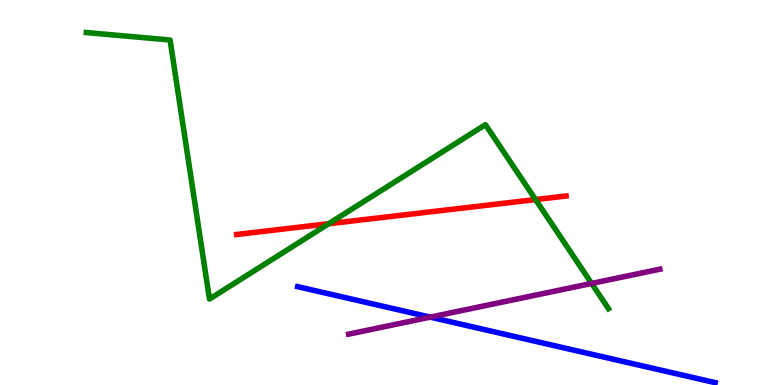[{'lines': ['blue', 'red'], 'intersections': []}, {'lines': ['green', 'red'], 'intersections': [{'x': 4.24, 'y': 4.19}, {'x': 6.91, 'y': 4.82}]}, {'lines': ['purple', 'red'], 'intersections': []}, {'lines': ['blue', 'green'], 'intersections': []}, {'lines': ['blue', 'purple'], 'intersections': [{'x': 5.55, 'y': 1.76}]}, {'lines': ['green', 'purple'], 'intersections': [{'x': 7.63, 'y': 2.64}]}]